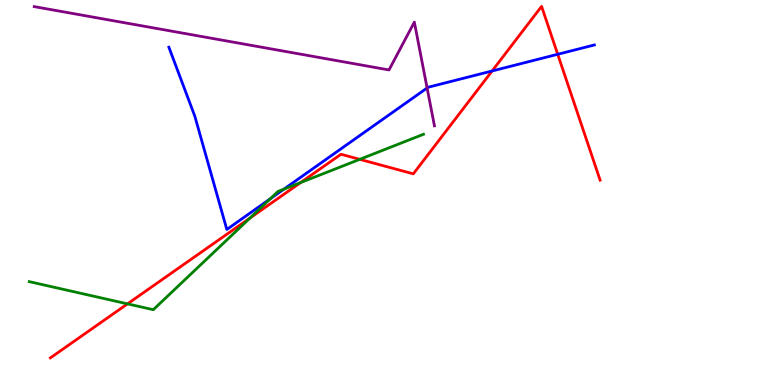[{'lines': ['blue', 'red'], 'intersections': [{'x': 6.35, 'y': 8.16}, {'x': 7.2, 'y': 8.59}]}, {'lines': ['green', 'red'], 'intersections': [{'x': 1.65, 'y': 2.11}, {'x': 3.23, 'y': 4.34}, {'x': 3.88, 'y': 5.26}, {'x': 4.64, 'y': 5.86}]}, {'lines': ['purple', 'red'], 'intersections': []}, {'lines': ['blue', 'green'], 'intersections': [{'x': 3.49, 'y': 4.84}, {'x': 3.66, 'y': 5.09}]}, {'lines': ['blue', 'purple'], 'intersections': [{'x': 5.51, 'y': 7.71}]}, {'lines': ['green', 'purple'], 'intersections': []}]